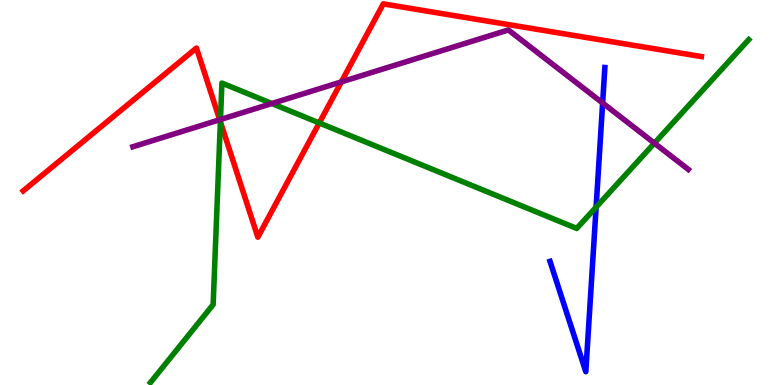[{'lines': ['blue', 'red'], 'intersections': []}, {'lines': ['green', 'red'], 'intersections': [{'x': 2.84, 'y': 6.84}, {'x': 4.12, 'y': 6.81}]}, {'lines': ['purple', 'red'], 'intersections': [{'x': 2.84, 'y': 6.89}, {'x': 4.4, 'y': 7.87}]}, {'lines': ['blue', 'green'], 'intersections': [{'x': 7.69, 'y': 4.62}]}, {'lines': ['blue', 'purple'], 'intersections': [{'x': 7.78, 'y': 7.32}]}, {'lines': ['green', 'purple'], 'intersections': [{'x': 2.84, 'y': 6.9}, {'x': 3.51, 'y': 7.31}, {'x': 8.44, 'y': 6.28}]}]